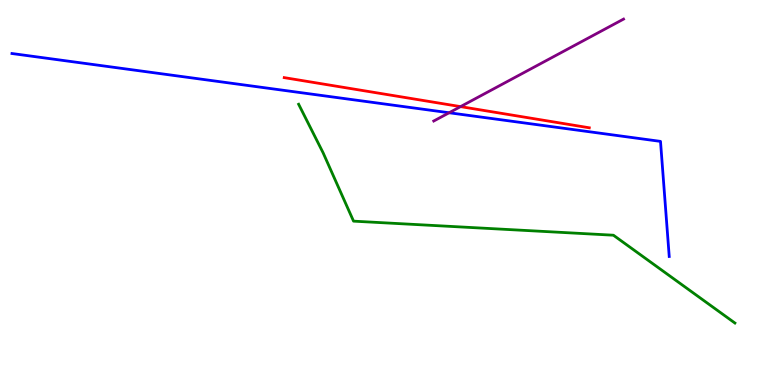[{'lines': ['blue', 'red'], 'intersections': []}, {'lines': ['green', 'red'], 'intersections': []}, {'lines': ['purple', 'red'], 'intersections': [{'x': 5.94, 'y': 7.23}]}, {'lines': ['blue', 'green'], 'intersections': []}, {'lines': ['blue', 'purple'], 'intersections': [{'x': 5.8, 'y': 7.07}]}, {'lines': ['green', 'purple'], 'intersections': []}]